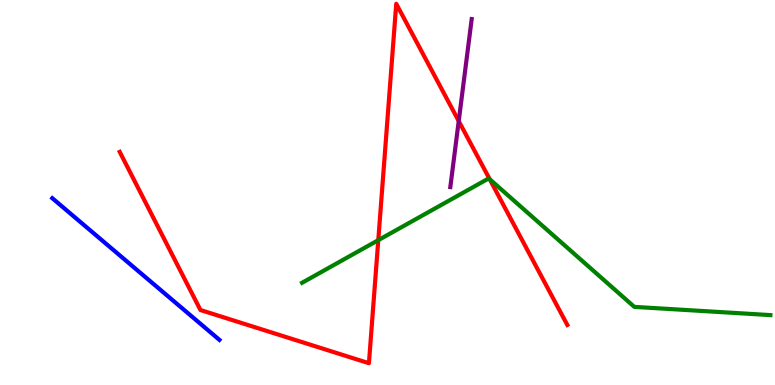[{'lines': ['blue', 'red'], 'intersections': []}, {'lines': ['green', 'red'], 'intersections': [{'x': 4.88, 'y': 3.76}, {'x': 6.32, 'y': 5.34}]}, {'lines': ['purple', 'red'], 'intersections': [{'x': 5.92, 'y': 6.86}]}, {'lines': ['blue', 'green'], 'intersections': []}, {'lines': ['blue', 'purple'], 'intersections': []}, {'lines': ['green', 'purple'], 'intersections': []}]